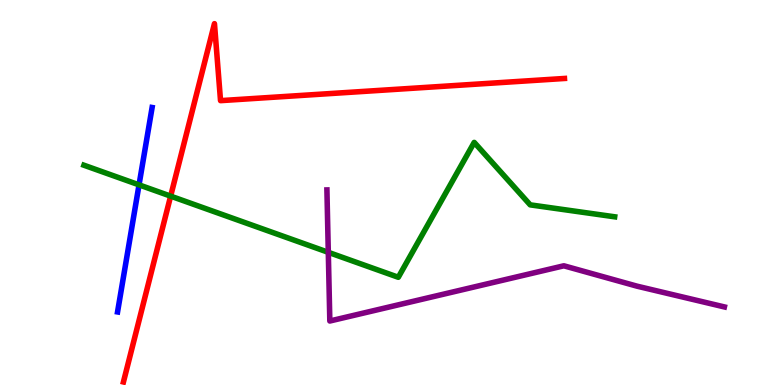[{'lines': ['blue', 'red'], 'intersections': []}, {'lines': ['green', 'red'], 'intersections': [{'x': 2.2, 'y': 4.91}]}, {'lines': ['purple', 'red'], 'intersections': []}, {'lines': ['blue', 'green'], 'intersections': [{'x': 1.79, 'y': 5.2}]}, {'lines': ['blue', 'purple'], 'intersections': []}, {'lines': ['green', 'purple'], 'intersections': [{'x': 4.24, 'y': 3.45}]}]